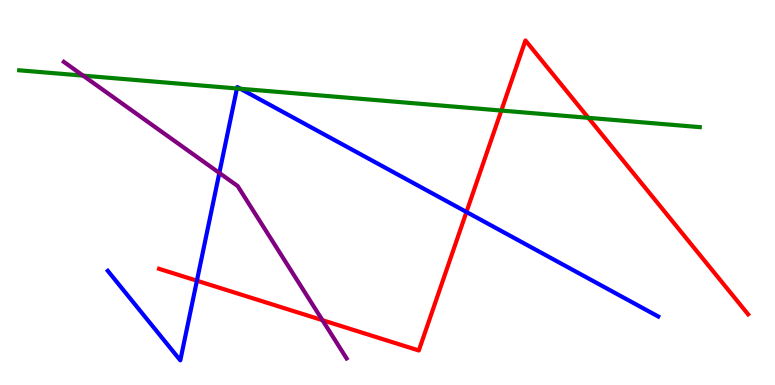[{'lines': ['blue', 'red'], 'intersections': [{'x': 2.54, 'y': 2.71}, {'x': 6.02, 'y': 4.49}]}, {'lines': ['green', 'red'], 'intersections': [{'x': 6.47, 'y': 7.13}, {'x': 7.59, 'y': 6.94}]}, {'lines': ['purple', 'red'], 'intersections': [{'x': 4.16, 'y': 1.68}]}, {'lines': ['blue', 'green'], 'intersections': [{'x': 3.06, 'y': 7.7}, {'x': 3.1, 'y': 7.69}]}, {'lines': ['blue', 'purple'], 'intersections': [{'x': 2.83, 'y': 5.51}]}, {'lines': ['green', 'purple'], 'intersections': [{'x': 1.07, 'y': 8.04}]}]